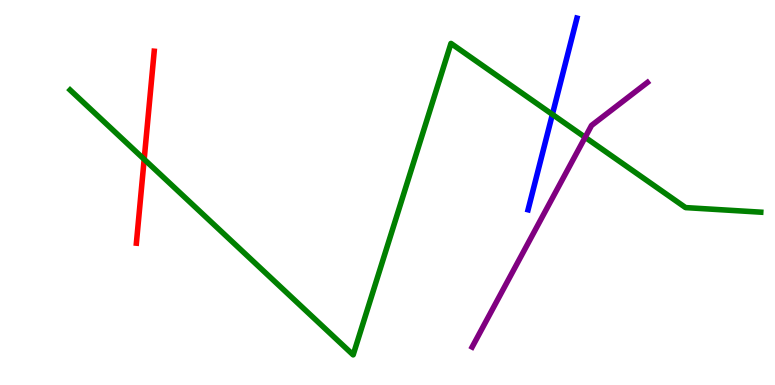[{'lines': ['blue', 'red'], 'intersections': []}, {'lines': ['green', 'red'], 'intersections': [{'x': 1.86, 'y': 5.86}]}, {'lines': ['purple', 'red'], 'intersections': []}, {'lines': ['blue', 'green'], 'intersections': [{'x': 7.13, 'y': 7.03}]}, {'lines': ['blue', 'purple'], 'intersections': []}, {'lines': ['green', 'purple'], 'intersections': [{'x': 7.55, 'y': 6.43}]}]